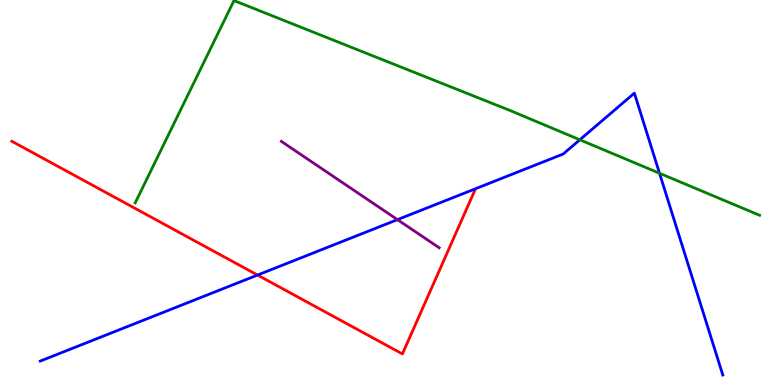[{'lines': ['blue', 'red'], 'intersections': [{'x': 3.32, 'y': 2.86}]}, {'lines': ['green', 'red'], 'intersections': []}, {'lines': ['purple', 'red'], 'intersections': []}, {'lines': ['blue', 'green'], 'intersections': [{'x': 7.48, 'y': 6.37}, {'x': 8.51, 'y': 5.5}]}, {'lines': ['blue', 'purple'], 'intersections': [{'x': 5.13, 'y': 4.29}]}, {'lines': ['green', 'purple'], 'intersections': []}]